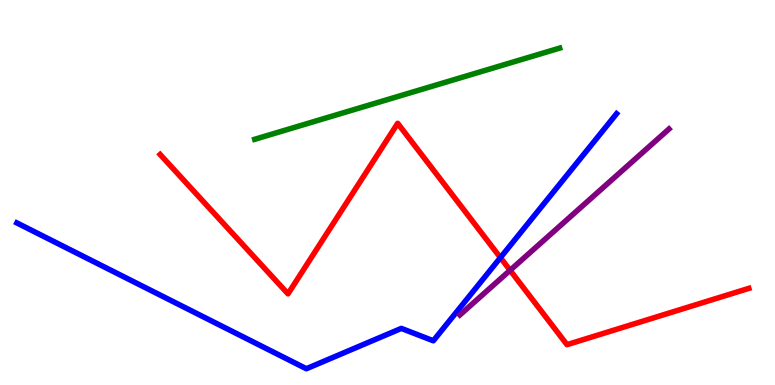[{'lines': ['blue', 'red'], 'intersections': [{'x': 6.46, 'y': 3.31}]}, {'lines': ['green', 'red'], 'intersections': []}, {'lines': ['purple', 'red'], 'intersections': [{'x': 6.58, 'y': 2.98}]}, {'lines': ['blue', 'green'], 'intersections': []}, {'lines': ['blue', 'purple'], 'intersections': []}, {'lines': ['green', 'purple'], 'intersections': []}]